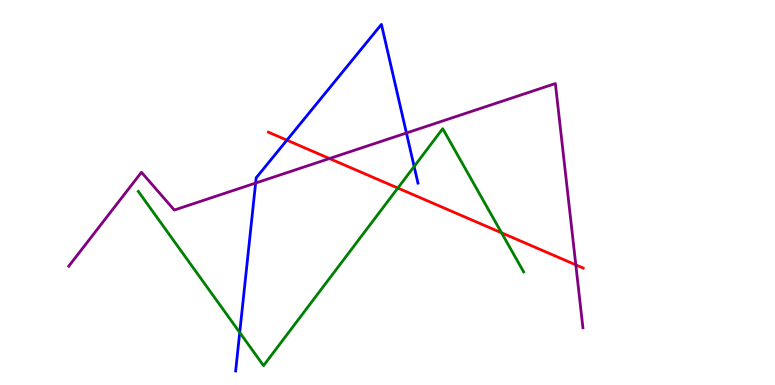[{'lines': ['blue', 'red'], 'intersections': [{'x': 3.7, 'y': 6.36}]}, {'lines': ['green', 'red'], 'intersections': [{'x': 5.13, 'y': 5.12}, {'x': 6.47, 'y': 3.95}]}, {'lines': ['purple', 'red'], 'intersections': [{'x': 4.25, 'y': 5.88}, {'x': 7.43, 'y': 3.12}]}, {'lines': ['blue', 'green'], 'intersections': [{'x': 3.09, 'y': 1.36}, {'x': 5.34, 'y': 5.68}]}, {'lines': ['blue', 'purple'], 'intersections': [{'x': 3.3, 'y': 5.25}, {'x': 5.24, 'y': 6.55}]}, {'lines': ['green', 'purple'], 'intersections': []}]